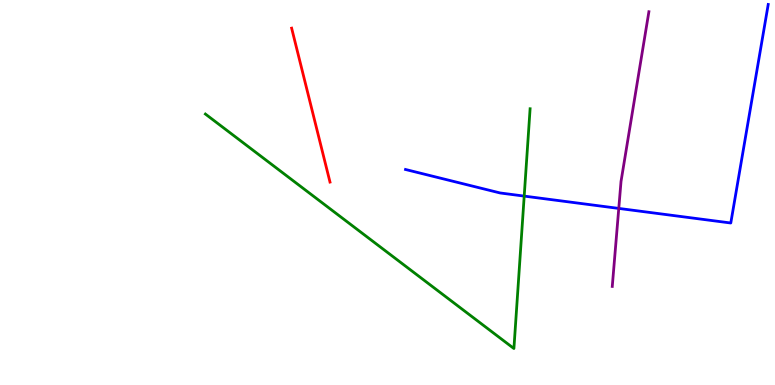[{'lines': ['blue', 'red'], 'intersections': []}, {'lines': ['green', 'red'], 'intersections': []}, {'lines': ['purple', 'red'], 'intersections': []}, {'lines': ['blue', 'green'], 'intersections': [{'x': 6.76, 'y': 4.91}]}, {'lines': ['blue', 'purple'], 'intersections': [{'x': 7.98, 'y': 4.59}]}, {'lines': ['green', 'purple'], 'intersections': []}]